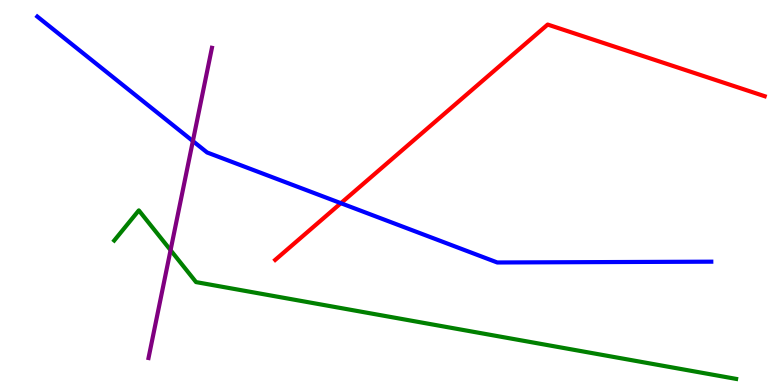[{'lines': ['blue', 'red'], 'intersections': [{'x': 4.4, 'y': 4.72}]}, {'lines': ['green', 'red'], 'intersections': []}, {'lines': ['purple', 'red'], 'intersections': []}, {'lines': ['blue', 'green'], 'intersections': []}, {'lines': ['blue', 'purple'], 'intersections': [{'x': 2.49, 'y': 6.34}]}, {'lines': ['green', 'purple'], 'intersections': [{'x': 2.2, 'y': 3.5}]}]